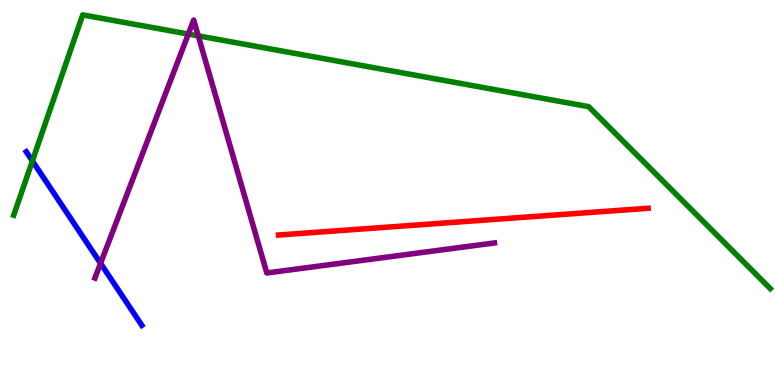[{'lines': ['blue', 'red'], 'intersections': []}, {'lines': ['green', 'red'], 'intersections': []}, {'lines': ['purple', 'red'], 'intersections': []}, {'lines': ['blue', 'green'], 'intersections': [{'x': 0.418, 'y': 5.82}]}, {'lines': ['blue', 'purple'], 'intersections': [{'x': 1.3, 'y': 3.16}]}, {'lines': ['green', 'purple'], 'intersections': [{'x': 2.43, 'y': 9.12}, {'x': 2.56, 'y': 9.07}]}]